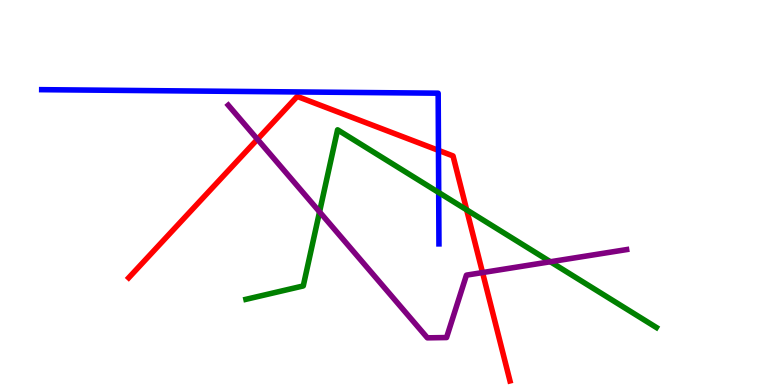[{'lines': ['blue', 'red'], 'intersections': [{'x': 5.66, 'y': 6.09}]}, {'lines': ['green', 'red'], 'intersections': [{'x': 6.02, 'y': 4.55}]}, {'lines': ['purple', 'red'], 'intersections': [{'x': 3.32, 'y': 6.38}, {'x': 6.23, 'y': 2.92}]}, {'lines': ['blue', 'green'], 'intersections': [{'x': 5.66, 'y': 5.0}]}, {'lines': ['blue', 'purple'], 'intersections': []}, {'lines': ['green', 'purple'], 'intersections': [{'x': 4.12, 'y': 4.5}, {'x': 7.1, 'y': 3.2}]}]